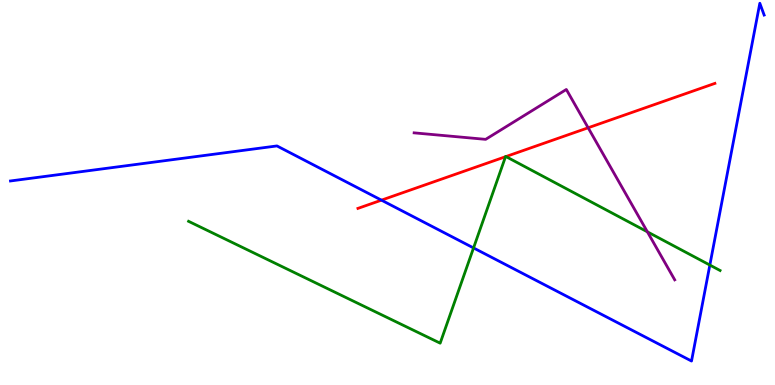[{'lines': ['blue', 'red'], 'intersections': [{'x': 4.92, 'y': 4.8}]}, {'lines': ['green', 'red'], 'intersections': [{'x': 6.52, 'y': 5.93}, {'x': 6.53, 'y': 5.93}]}, {'lines': ['purple', 'red'], 'intersections': [{'x': 7.59, 'y': 6.68}]}, {'lines': ['blue', 'green'], 'intersections': [{'x': 6.11, 'y': 3.56}, {'x': 9.16, 'y': 3.12}]}, {'lines': ['blue', 'purple'], 'intersections': []}, {'lines': ['green', 'purple'], 'intersections': [{'x': 8.35, 'y': 3.98}]}]